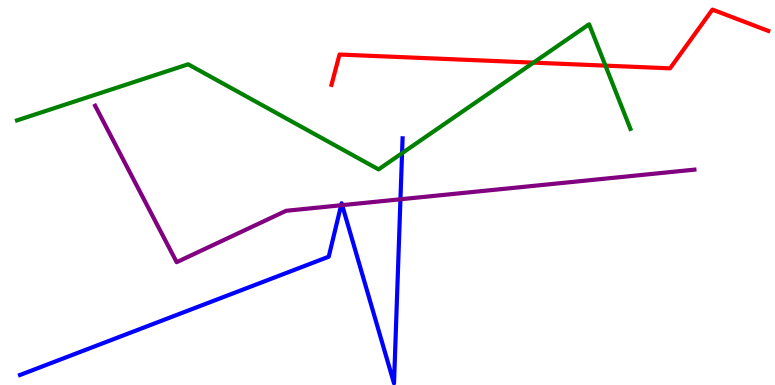[{'lines': ['blue', 'red'], 'intersections': []}, {'lines': ['green', 'red'], 'intersections': [{'x': 6.88, 'y': 8.37}, {'x': 7.81, 'y': 8.3}]}, {'lines': ['purple', 'red'], 'intersections': []}, {'lines': ['blue', 'green'], 'intersections': [{'x': 5.19, 'y': 6.02}]}, {'lines': ['blue', 'purple'], 'intersections': [{'x': 4.4, 'y': 4.67}, {'x': 4.42, 'y': 4.67}, {'x': 5.17, 'y': 4.82}]}, {'lines': ['green', 'purple'], 'intersections': []}]